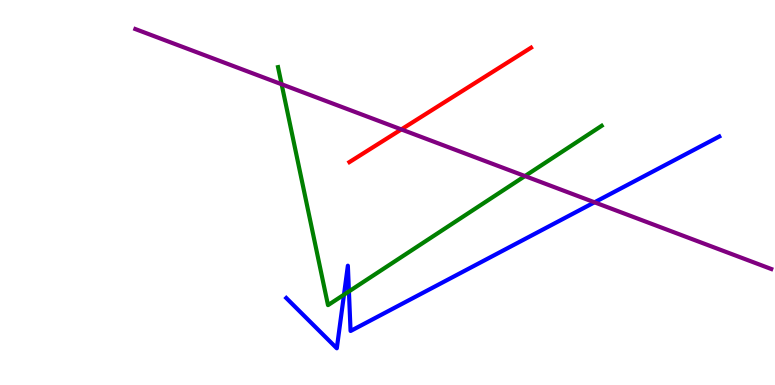[{'lines': ['blue', 'red'], 'intersections': []}, {'lines': ['green', 'red'], 'intersections': []}, {'lines': ['purple', 'red'], 'intersections': [{'x': 5.18, 'y': 6.64}]}, {'lines': ['blue', 'green'], 'intersections': [{'x': 4.44, 'y': 2.35}, {'x': 4.5, 'y': 2.43}]}, {'lines': ['blue', 'purple'], 'intersections': [{'x': 7.67, 'y': 4.75}]}, {'lines': ['green', 'purple'], 'intersections': [{'x': 3.63, 'y': 7.81}, {'x': 6.77, 'y': 5.43}]}]